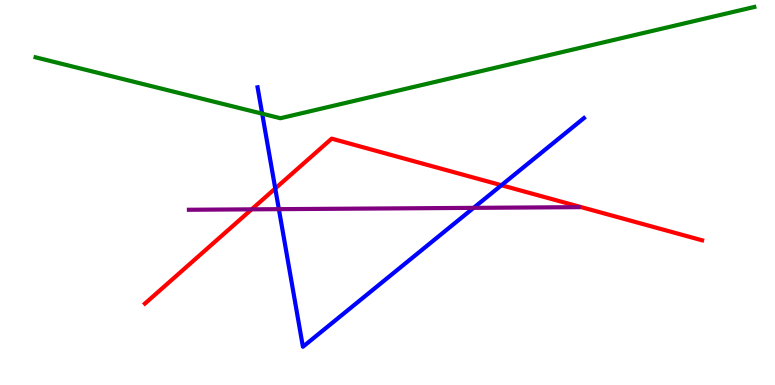[{'lines': ['blue', 'red'], 'intersections': [{'x': 3.55, 'y': 5.1}, {'x': 6.47, 'y': 5.19}]}, {'lines': ['green', 'red'], 'intersections': []}, {'lines': ['purple', 'red'], 'intersections': [{'x': 3.25, 'y': 4.56}]}, {'lines': ['blue', 'green'], 'intersections': [{'x': 3.38, 'y': 7.05}]}, {'lines': ['blue', 'purple'], 'intersections': [{'x': 3.6, 'y': 4.57}, {'x': 6.11, 'y': 4.6}]}, {'lines': ['green', 'purple'], 'intersections': []}]